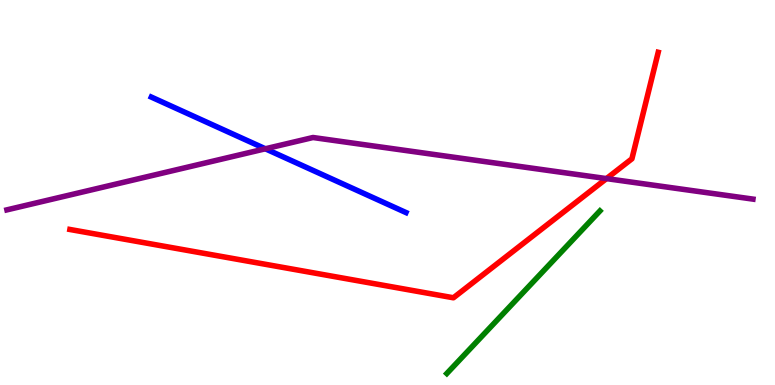[{'lines': ['blue', 'red'], 'intersections': []}, {'lines': ['green', 'red'], 'intersections': []}, {'lines': ['purple', 'red'], 'intersections': [{'x': 7.83, 'y': 5.36}]}, {'lines': ['blue', 'green'], 'intersections': []}, {'lines': ['blue', 'purple'], 'intersections': [{'x': 3.42, 'y': 6.14}]}, {'lines': ['green', 'purple'], 'intersections': []}]